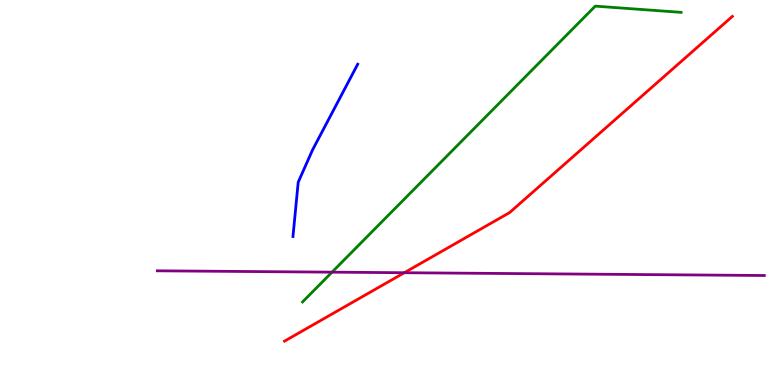[{'lines': ['blue', 'red'], 'intersections': []}, {'lines': ['green', 'red'], 'intersections': []}, {'lines': ['purple', 'red'], 'intersections': [{'x': 5.22, 'y': 2.92}]}, {'lines': ['blue', 'green'], 'intersections': []}, {'lines': ['blue', 'purple'], 'intersections': []}, {'lines': ['green', 'purple'], 'intersections': [{'x': 4.28, 'y': 2.93}]}]